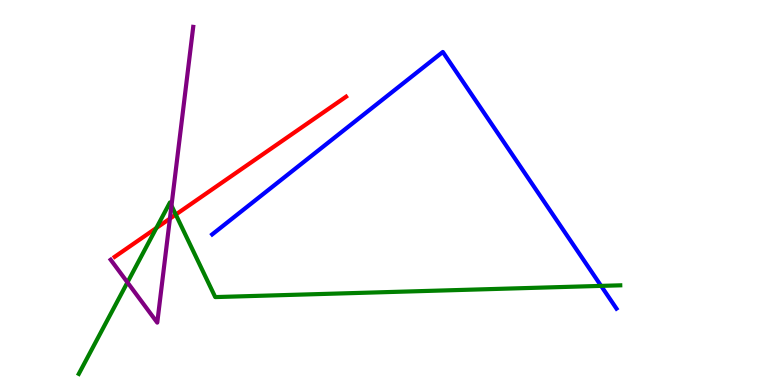[{'lines': ['blue', 'red'], 'intersections': []}, {'lines': ['green', 'red'], 'intersections': [{'x': 2.02, 'y': 4.08}, {'x': 2.27, 'y': 4.43}]}, {'lines': ['purple', 'red'], 'intersections': [{'x': 2.19, 'y': 4.32}]}, {'lines': ['blue', 'green'], 'intersections': [{'x': 7.76, 'y': 2.57}]}, {'lines': ['blue', 'purple'], 'intersections': []}, {'lines': ['green', 'purple'], 'intersections': [{'x': 1.64, 'y': 2.67}, {'x': 2.21, 'y': 4.66}]}]